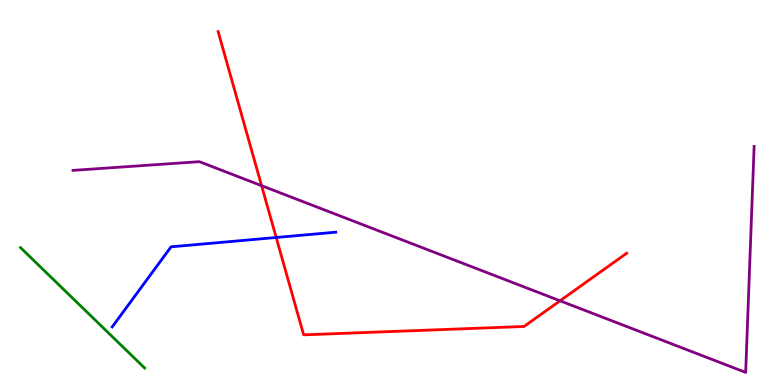[{'lines': ['blue', 'red'], 'intersections': [{'x': 3.56, 'y': 3.83}]}, {'lines': ['green', 'red'], 'intersections': []}, {'lines': ['purple', 'red'], 'intersections': [{'x': 3.38, 'y': 5.18}, {'x': 7.23, 'y': 2.19}]}, {'lines': ['blue', 'green'], 'intersections': []}, {'lines': ['blue', 'purple'], 'intersections': []}, {'lines': ['green', 'purple'], 'intersections': []}]